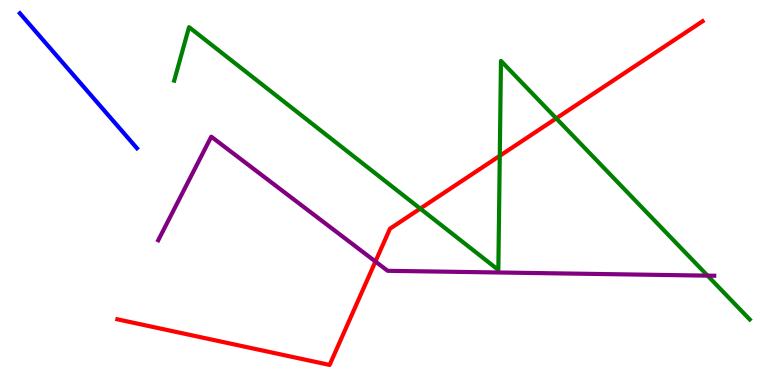[{'lines': ['blue', 'red'], 'intersections': []}, {'lines': ['green', 'red'], 'intersections': [{'x': 5.42, 'y': 4.58}, {'x': 6.45, 'y': 5.95}, {'x': 7.18, 'y': 6.93}]}, {'lines': ['purple', 'red'], 'intersections': [{'x': 4.84, 'y': 3.21}]}, {'lines': ['blue', 'green'], 'intersections': []}, {'lines': ['blue', 'purple'], 'intersections': []}, {'lines': ['green', 'purple'], 'intersections': [{'x': 9.13, 'y': 2.84}]}]